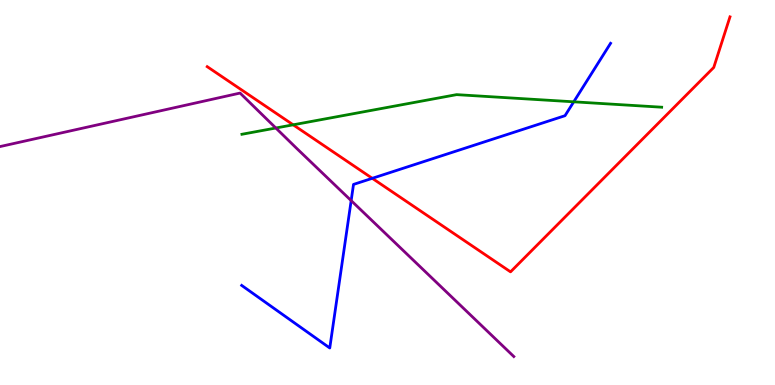[{'lines': ['blue', 'red'], 'intersections': [{'x': 4.8, 'y': 5.37}]}, {'lines': ['green', 'red'], 'intersections': [{'x': 3.78, 'y': 6.76}]}, {'lines': ['purple', 'red'], 'intersections': []}, {'lines': ['blue', 'green'], 'intersections': [{'x': 7.4, 'y': 7.36}]}, {'lines': ['blue', 'purple'], 'intersections': [{'x': 4.53, 'y': 4.79}]}, {'lines': ['green', 'purple'], 'intersections': [{'x': 3.56, 'y': 6.68}]}]